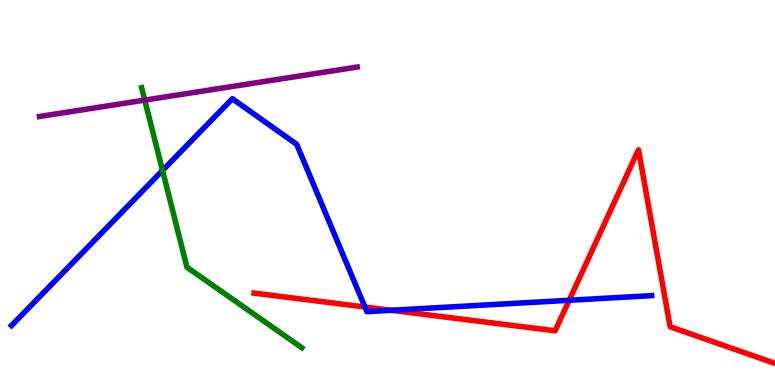[{'lines': ['blue', 'red'], 'intersections': [{'x': 4.71, 'y': 2.03}, {'x': 5.05, 'y': 1.94}, {'x': 7.34, 'y': 2.2}]}, {'lines': ['green', 'red'], 'intersections': []}, {'lines': ['purple', 'red'], 'intersections': []}, {'lines': ['blue', 'green'], 'intersections': [{'x': 2.1, 'y': 5.57}]}, {'lines': ['blue', 'purple'], 'intersections': []}, {'lines': ['green', 'purple'], 'intersections': [{'x': 1.87, 'y': 7.4}]}]